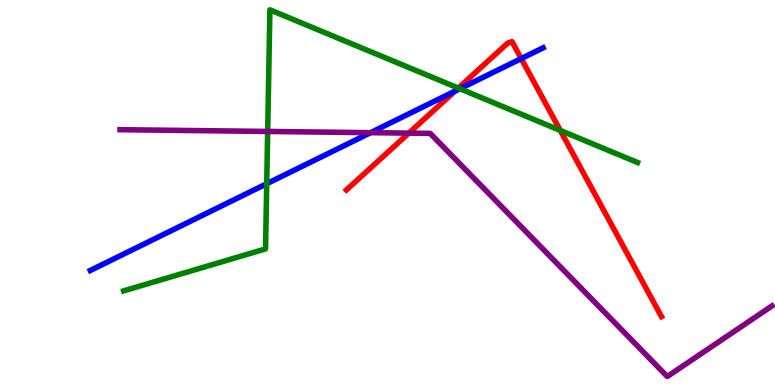[{'lines': ['blue', 'red'], 'intersections': [{'x': 5.87, 'y': 7.63}, {'x': 6.73, 'y': 8.48}]}, {'lines': ['green', 'red'], 'intersections': [{'x': 5.91, 'y': 7.71}, {'x': 7.23, 'y': 6.61}]}, {'lines': ['purple', 'red'], 'intersections': [{'x': 5.28, 'y': 6.54}]}, {'lines': ['blue', 'green'], 'intersections': [{'x': 3.44, 'y': 5.23}, {'x': 5.93, 'y': 7.7}]}, {'lines': ['blue', 'purple'], 'intersections': [{'x': 4.78, 'y': 6.55}]}, {'lines': ['green', 'purple'], 'intersections': [{'x': 3.45, 'y': 6.59}]}]